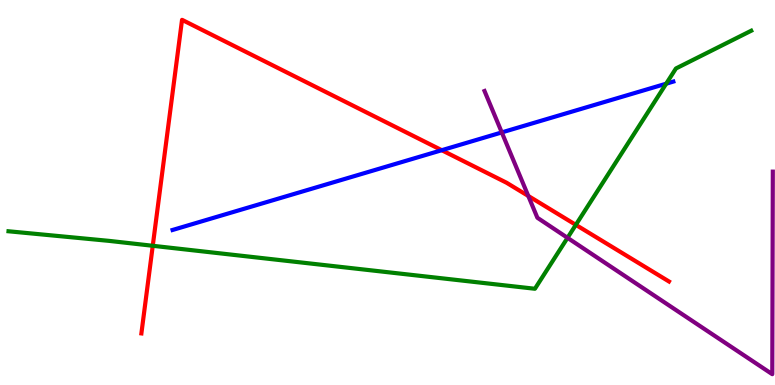[{'lines': ['blue', 'red'], 'intersections': [{'x': 5.7, 'y': 6.1}]}, {'lines': ['green', 'red'], 'intersections': [{'x': 1.97, 'y': 3.62}, {'x': 7.43, 'y': 4.16}]}, {'lines': ['purple', 'red'], 'intersections': [{'x': 6.82, 'y': 4.91}]}, {'lines': ['blue', 'green'], 'intersections': [{'x': 8.6, 'y': 7.83}]}, {'lines': ['blue', 'purple'], 'intersections': [{'x': 6.47, 'y': 6.56}]}, {'lines': ['green', 'purple'], 'intersections': [{'x': 7.32, 'y': 3.82}]}]